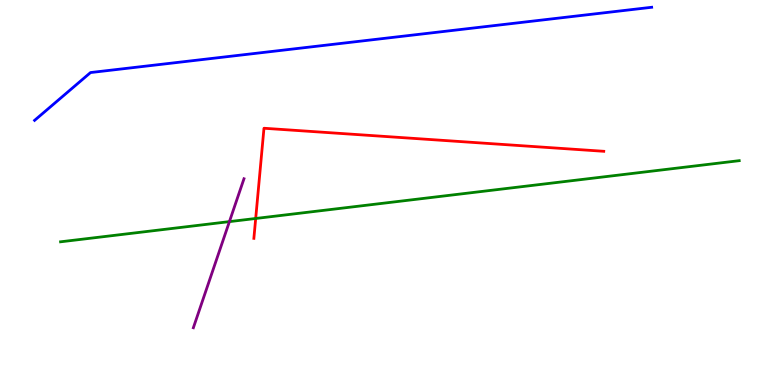[{'lines': ['blue', 'red'], 'intersections': []}, {'lines': ['green', 'red'], 'intersections': [{'x': 3.3, 'y': 4.33}]}, {'lines': ['purple', 'red'], 'intersections': []}, {'lines': ['blue', 'green'], 'intersections': []}, {'lines': ['blue', 'purple'], 'intersections': []}, {'lines': ['green', 'purple'], 'intersections': [{'x': 2.96, 'y': 4.24}]}]